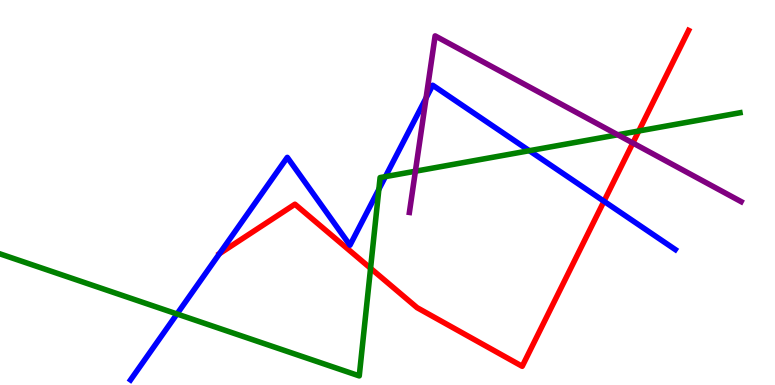[{'lines': ['blue', 'red'], 'intersections': [{'x': 2.83, 'y': 3.41}, {'x': 7.79, 'y': 4.77}]}, {'lines': ['green', 'red'], 'intersections': [{'x': 4.78, 'y': 3.03}, {'x': 8.24, 'y': 6.6}]}, {'lines': ['purple', 'red'], 'intersections': [{'x': 8.17, 'y': 6.29}]}, {'lines': ['blue', 'green'], 'intersections': [{'x': 2.28, 'y': 1.84}, {'x': 4.89, 'y': 5.08}, {'x': 4.97, 'y': 5.41}, {'x': 6.83, 'y': 6.09}]}, {'lines': ['blue', 'purple'], 'intersections': [{'x': 5.5, 'y': 7.46}]}, {'lines': ['green', 'purple'], 'intersections': [{'x': 5.36, 'y': 5.55}, {'x': 7.97, 'y': 6.5}]}]